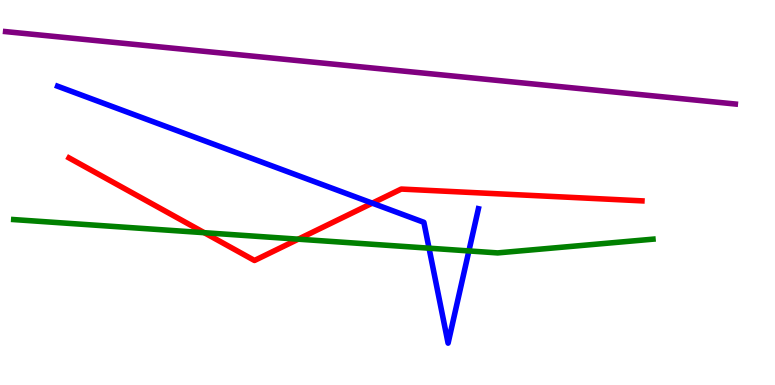[{'lines': ['blue', 'red'], 'intersections': [{'x': 4.8, 'y': 4.72}]}, {'lines': ['green', 'red'], 'intersections': [{'x': 2.64, 'y': 3.96}, {'x': 3.85, 'y': 3.79}]}, {'lines': ['purple', 'red'], 'intersections': []}, {'lines': ['blue', 'green'], 'intersections': [{'x': 5.54, 'y': 3.55}, {'x': 6.05, 'y': 3.48}]}, {'lines': ['blue', 'purple'], 'intersections': []}, {'lines': ['green', 'purple'], 'intersections': []}]